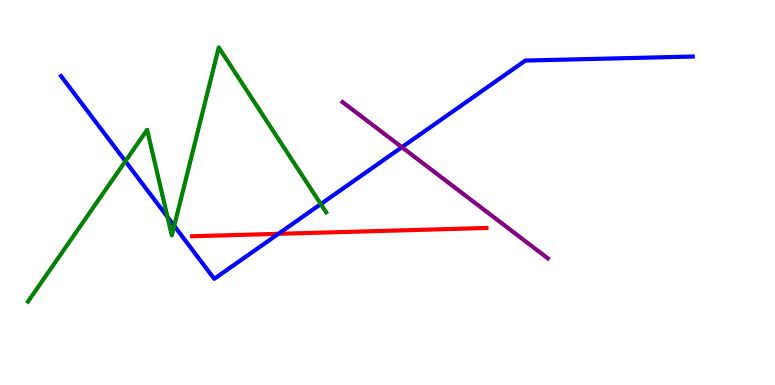[{'lines': ['blue', 'red'], 'intersections': [{'x': 3.59, 'y': 3.93}]}, {'lines': ['green', 'red'], 'intersections': []}, {'lines': ['purple', 'red'], 'intersections': []}, {'lines': ['blue', 'green'], 'intersections': [{'x': 1.62, 'y': 5.81}, {'x': 2.16, 'y': 4.36}, {'x': 2.25, 'y': 4.13}, {'x': 4.14, 'y': 4.7}]}, {'lines': ['blue', 'purple'], 'intersections': [{'x': 5.19, 'y': 6.18}]}, {'lines': ['green', 'purple'], 'intersections': []}]